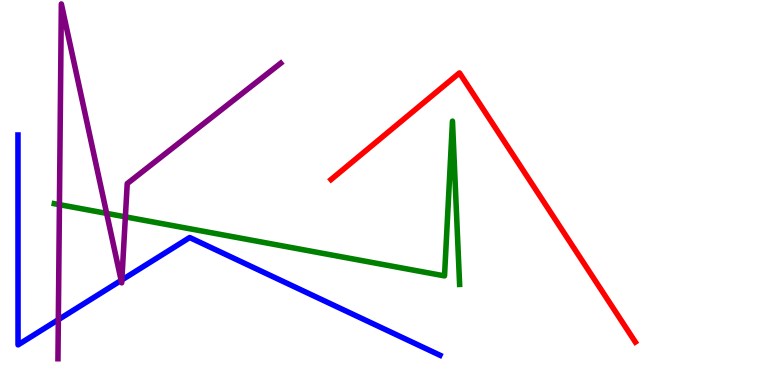[{'lines': ['blue', 'red'], 'intersections': []}, {'lines': ['green', 'red'], 'intersections': []}, {'lines': ['purple', 'red'], 'intersections': []}, {'lines': ['blue', 'green'], 'intersections': []}, {'lines': ['blue', 'purple'], 'intersections': [{'x': 0.753, 'y': 1.7}, {'x': 1.56, 'y': 2.72}, {'x': 1.57, 'y': 2.73}]}, {'lines': ['green', 'purple'], 'intersections': [{'x': 0.767, 'y': 4.68}, {'x': 1.38, 'y': 4.46}, {'x': 1.62, 'y': 4.37}]}]